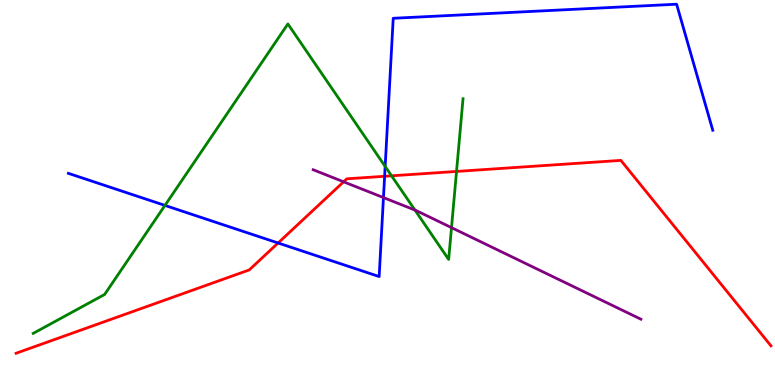[{'lines': ['blue', 'red'], 'intersections': [{'x': 3.59, 'y': 3.69}, {'x': 4.96, 'y': 5.42}]}, {'lines': ['green', 'red'], 'intersections': [{'x': 5.05, 'y': 5.43}, {'x': 5.89, 'y': 5.55}]}, {'lines': ['purple', 'red'], 'intersections': [{'x': 4.43, 'y': 5.28}]}, {'lines': ['blue', 'green'], 'intersections': [{'x': 2.13, 'y': 4.66}, {'x': 4.97, 'y': 5.68}]}, {'lines': ['blue', 'purple'], 'intersections': [{'x': 4.95, 'y': 4.87}]}, {'lines': ['green', 'purple'], 'intersections': [{'x': 5.35, 'y': 4.54}, {'x': 5.83, 'y': 4.09}]}]